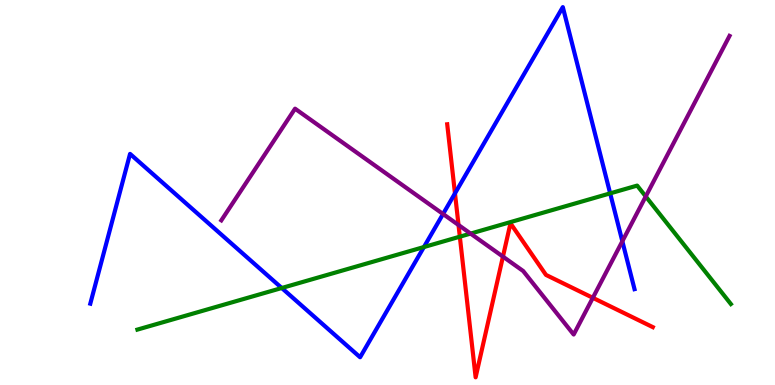[{'lines': ['blue', 'red'], 'intersections': [{'x': 5.87, 'y': 4.98}]}, {'lines': ['green', 'red'], 'intersections': [{'x': 5.93, 'y': 3.85}]}, {'lines': ['purple', 'red'], 'intersections': [{'x': 5.92, 'y': 4.16}, {'x': 6.49, 'y': 3.33}, {'x': 7.65, 'y': 2.26}]}, {'lines': ['blue', 'green'], 'intersections': [{'x': 3.64, 'y': 2.52}, {'x': 5.47, 'y': 3.58}, {'x': 7.87, 'y': 4.98}]}, {'lines': ['blue', 'purple'], 'intersections': [{'x': 5.72, 'y': 4.44}, {'x': 8.03, 'y': 3.73}]}, {'lines': ['green', 'purple'], 'intersections': [{'x': 6.07, 'y': 3.93}, {'x': 8.33, 'y': 4.9}]}]